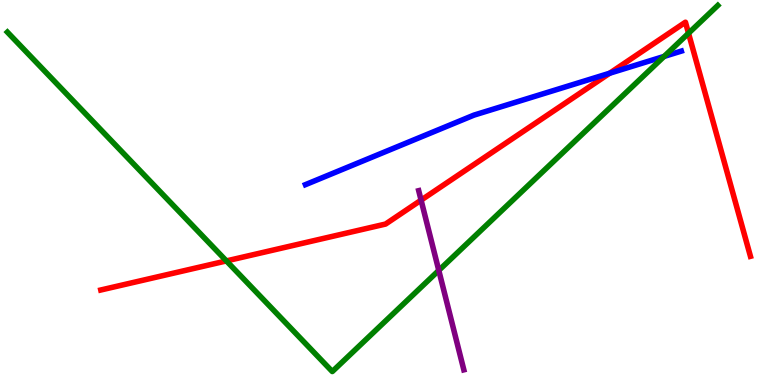[{'lines': ['blue', 'red'], 'intersections': [{'x': 7.87, 'y': 8.1}]}, {'lines': ['green', 'red'], 'intersections': [{'x': 2.92, 'y': 3.22}, {'x': 8.88, 'y': 9.14}]}, {'lines': ['purple', 'red'], 'intersections': [{'x': 5.43, 'y': 4.8}]}, {'lines': ['blue', 'green'], 'intersections': [{'x': 8.57, 'y': 8.53}]}, {'lines': ['blue', 'purple'], 'intersections': []}, {'lines': ['green', 'purple'], 'intersections': [{'x': 5.66, 'y': 2.98}]}]